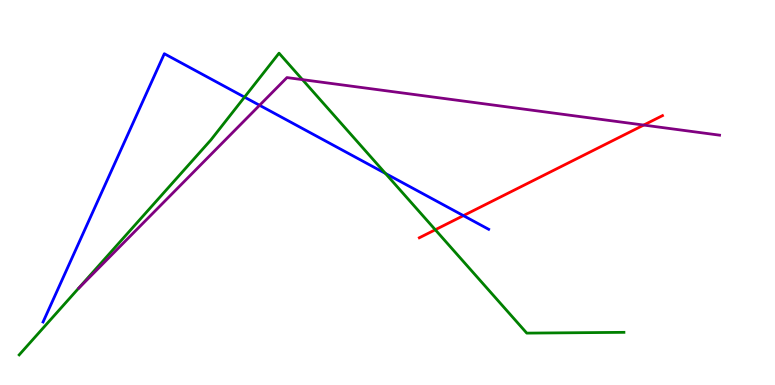[{'lines': ['blue', 'red'], 'intersections': [{'x': 5.98, 'y': 4.4}]}, {'lines': ['green', 'red'], 'intersections': [{'x': 5.62, 'y': 4.03}]}, {'lines': ['purple', 'red'], 'intersections': [{'x': 8.31, 'y': 6.75}]}, {'lines': ['blue', 'green'], 'intersections': [{'x': 3.16, 'y': 7.48}, {'x': 4.97, 'y': 5.5}]}, {'lines': ['blue', 'purple'], 'intersections': [{'x': 3.35, 'y': 7.27}]}, {'lines': ['green', 'purple'], 'intersections': [{'x': 3.9, 'y': 7.93}]}]